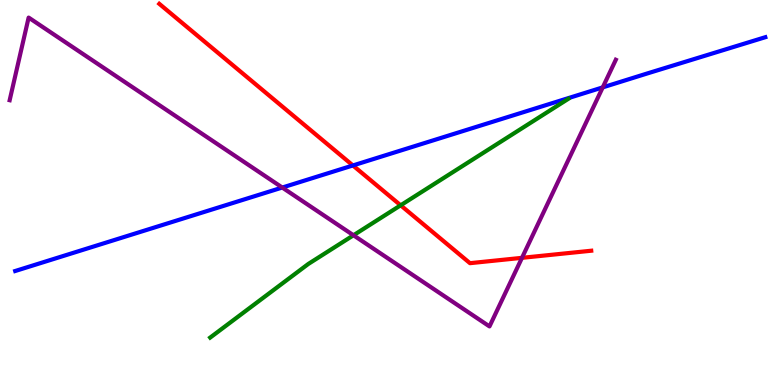[{'lines': ['blue', 'red'], 'intersections': [{'x': 4.55, 'y': 5.7}]}, {'lines': ['green', 'red'], 'intersections': [{'x': 5.17, 'y': 4.67}]}, {'lines': ['purple', 'red'], 'intersections': [{'x': 6.74, 'y': 3.3}]}, {'lines': ['blue', 'green'], 'intersections': []}, {'lines': ['blue', 'purple'], 'intersections': [{'x': 3.64, 'y': 5.13}, {'x': 7.78, 'y': 7.73}]}, {'lines': ['green', 'purple'], 'intersections': [{'x': 4.56, 'y': 3.89}]}]